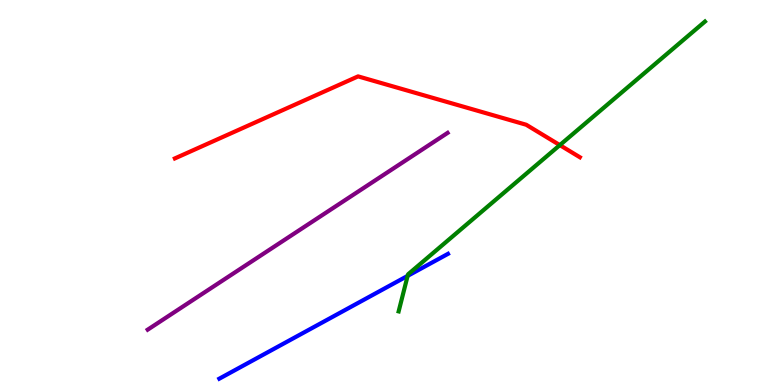[{'lines': ['blue', 'red'], 'intersections': []}, {'lines': ['green', 'red'], 'intersections': [{'x': 7.22, 'y': 6.23}]}, {'lines': ['purple', 'red'], 'intersections': []}, {'lines': ['blue', 'green'], 'intersections': [{'x': 5.26, 'y': 2.83}]}, {'lines': ['blue', 'purple'], 'intersections': []}, {'lines': ['green', 'purple'], 'intersections': []}]